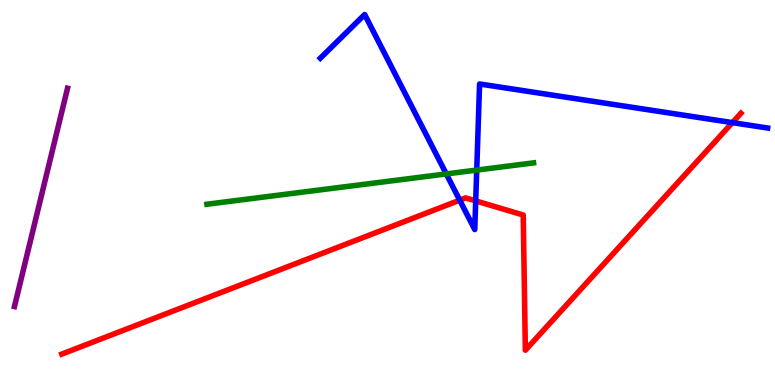[{'lines': ['blue', 'red'], 'intersections': [{'x': 5.93, 'y': 4.8}, {'x': 6.14, 'y': 4.78}, {'x': 9.45, 'y': 6.81}]}, {'lines': ['green', 'red'], 'intersections': []}, {'lines': ['purple', 'red'], 'intersections': []}, {'lines': ['blue', 'green'], 'intersections': [{'x': 5.76, 'y': 5.48}, {'x': 6.15, 'y': 5.58}]}, {'lines': ['blue', 'purple'], 'intersections': []}, {'lines': ['green', 'purple'], 'intersections': []}]